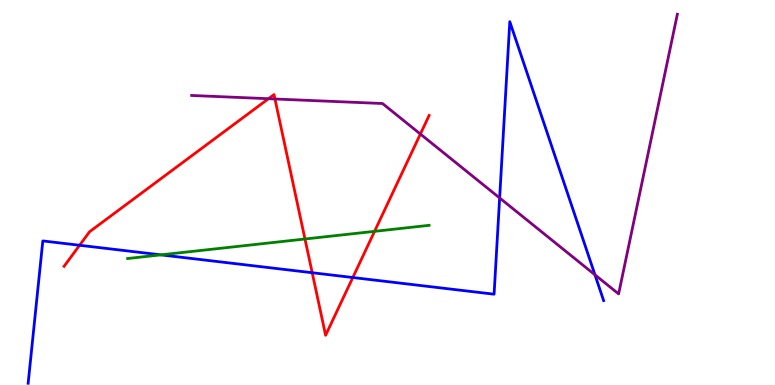[{'lines': ['blue', 'red'], 'intersections': [{'x': 1.03, 'y': 3.63}, {'x': 4.03, 'y': 2.92}, {'x': 4.55, 'y': 2.79}]}, {'lines': ['green', 'red'], 'intersections': [{'x': 3.94, 'y': 3.79}, {'x': 4.83, 'y': 3.99}]}, {'lines': ['purple', 'red'], 'intersections': [{'x': 3.46, 'y': 7.44}, {'x': 3.55, 'y': 7.43}, {'x': 5.42, 'y': 6.52}]}, {'lines': ['blue', 'green'], 'intersections': [{'x': 2.08, 'y': 3.38}]}, {'lines': ['blue', 'purple'], 'intersections': [{'x': 6.45, 'y': 4.86}, {'x': 7.68, 'y': 2.86}]}, {'lines': ['green', 'purple'], 'intersections': []}]